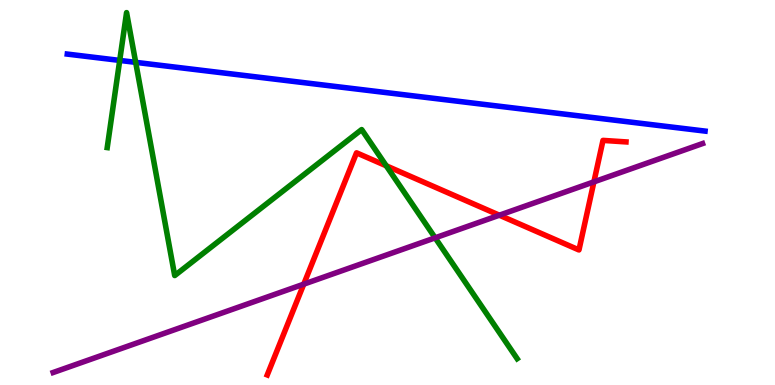[{'lines': ['blue', 'red'], 'intersections': []}, {'lines': ['green', 'red'], 'intersections': [{'x': 4.98, 'y': 5.69}]}, {'lines': ['purple', 'red'], 'intersections': [{'x': 3.92, 'y': 2.62}, {'x': 6.44, 'y': 4.41}, {'x': 7.66, 'y': 5.28}]}, {'lines': ['blue', 'green'], 'intersections': [{'x': 1.54, 'y': 8.43}, {'x': 1.75, 'y': 8.38}]}, {'lines': ['blue', 'purple'], 'intersections': []}, {'lines': ['green', 'purple'], 'intersections': [{'x': 5.61, 'y': 3.82}]}]